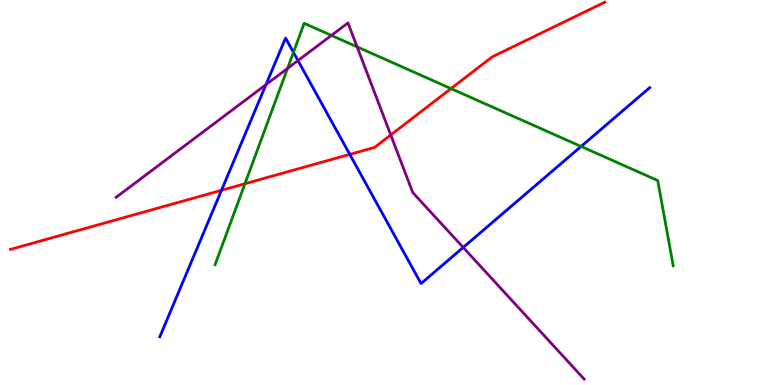[{'lines': ['blue', 'red'], 'intersections': [{'x': 2.86, 'y': 5.06}, {'x': 4.51, 'y': 5.99}]}, {'lines': ['green', 'red'], 'intersections': [{'x': 3.16, 'y': 5.23}, {'x': 5.82, 'y': 7.7}]}, {'lines': ['purple', 'red'], 'intersections': [{'x': 5.04, 'y': 6.49}]}, {'lines': ['blue', 'green'], 'intersections': [{'x': 3.79, 'y': 8.64}, {'x': 7.5, 'y': 6.2}]}, {'lines': ['blue', 'purple'], 'intersections': [{'x': 3.43, 'y': 7.8}, {'x': 3.84, 'y': 8.43}, {'x': 5.98, 'y': 3.57}]}, {'lines': ['green', 'purple'], 'intersections': [{'x': 3.71, 'y': 8.22}, {'x': 4.28, 'y': 9.08}, {'x': 4.61, 'y': 8.78}]}]